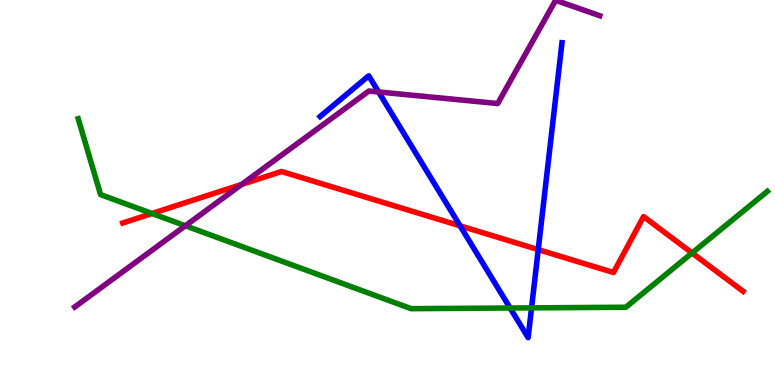[{'lines': ['blue', 'red'], 'intersections': [{'x': 5.94, 'y': 4.13}, {'x': 6.94, 'y': 3.52}]}, {'lines': ['green', 'red'], 'intersections': [{'x': 1.96, 'y': 4.45}, {'x': 8.93, 'y': 3.43}]}, {'lines': ['purple', 'red'], 'intersections': [{'x': 3.12, 'y': 5.21}]}, {'lines': ['blue', 'green'], 'intersections': [{'x': 6.58, 'y': 2.0}, {'x': 6.86, 'y': 2.0}]}, {'lines': ['blue', 'purple'], 'intersections': [{'x': 4.88, 'y': 7.61}]}, {'lines': ['green', 'purple'], 'intersections': [{'x': 2.39, 'y': 4.14}]}]